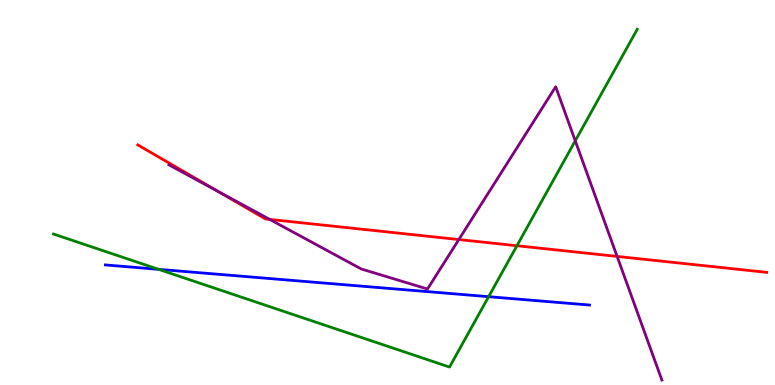[{'lines': ['blue', 'red'], 'intersections': []}, {'lines': ['green', 'red'], 'intersections': [{'x': 6.67, 'y': 3.62}]}, {'lines': ['purple', 'red'], 'intersections': [{'x': 2.81, 'y': 5.03}, {'x': 3.48, 'y': 4.3}, {'x': 5.92, 'y': 3.78}, {'x': 7.96, 'y': 3.34}]}, {'lines': ['blue', 'green'], 'intersections': [{'x': 2.05, 'y': 3.0}, {'x': 6.3, 'y': 2.29}]}, {'lines': ['blue', 'purple'], 'intersections': []}, {'lines': ['green', 'purple'], 'intersections': [{'x': 7.42, 'y': 6.34}]}]